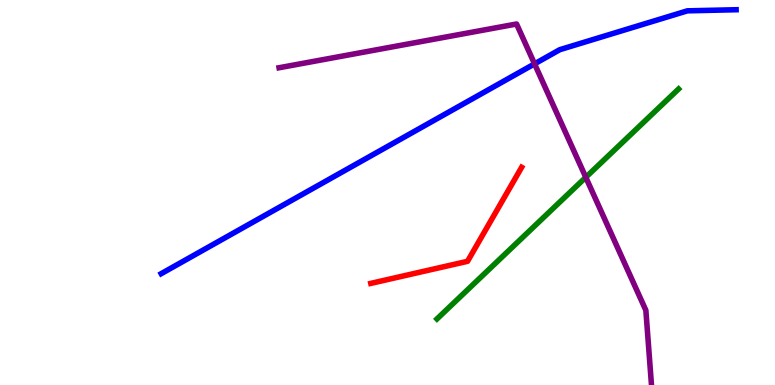[{'lines': ['blue', 'red'], 'intersections': []}, {'lines': ['green', 'red'], 'intersections': []}, {'lines': ['purple', 'red'], 'intersections': []}, {'lines': ['blue', 'green'], 'intersections': []}, {'lines': ['blue', 'purple'], 'intersections': [{'x': 6.9, 'y': 8.34}]}, {'lines': ['green', 'purple'], 'intersections': [{'x': 7.56, 'y': 5.39}]}]